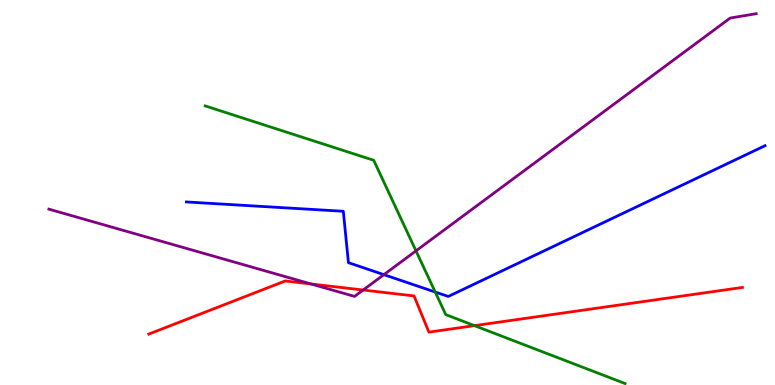[{'lines': ['blue', 'red'], 'intersections': []}, {'lines': ['green', 'red'], 'intersections': [{'x': 6.12, 'y': 1.54}]}, {'lines': ['purple', 'red'], 'intersections': [{'x': 4.01, 'y': 2.62}, {'x': 4.69, 'y': 2.47}]}, {'lines': ['blue', 'green'], 'intersections': [{'x': 5.62, 'y': 2.41}]}, {'lines': ['blue', 'purple'], 'intersections': [{'x': 4.95, 'y': 2.87}]}, {'lines': ['green', 'purple'], 'intersections': [{'x': 5.37, 'y': 3.48}]}]